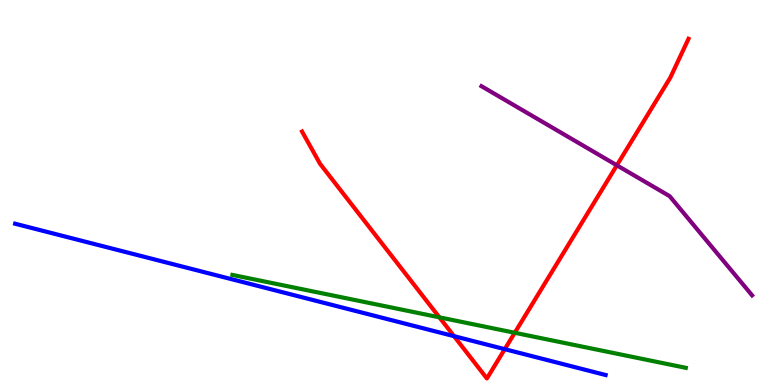[{'lines': ['blue', 'red'], 'intersections': [{'x': 5.86, 'y': 1.27}, {'x': 6.51, 'y': 0.931}]}, {'lines': ['green', 'red'], 'intersections': [{'x': 5.67, 'y': 1.76}, {'x': 6.64, 'y': 1.36}]}, {'lines': ['purple', 'red'], 'intersections': [{'x': 7.96, 'y': 5.71}]}, {'lines': ['blue', 'green'], 'intersections': []}, {'lines': ['blue', 'purple'], 'intersections': []}, {'lines': ['green', 'purple'], 'intersections': []}]